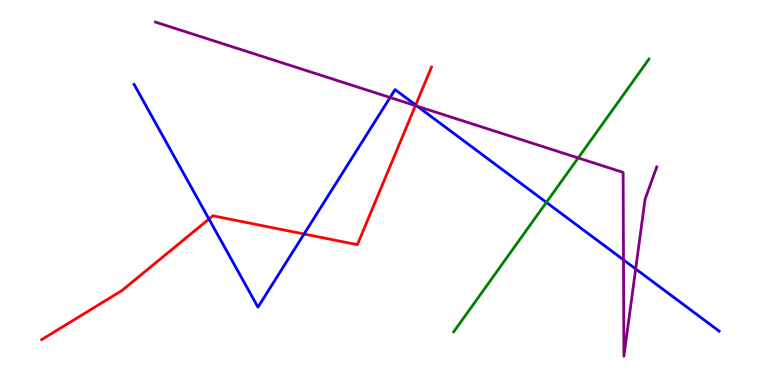[{'lines': ['blue', 'red'], 'intersections': [{'x': 2.7, 'y': 4.31}, {'x': 3.92, 'y': 3.92}, {'x': 5.36, 'y': 7.27}]}, {'lines': ['green', 'red'], 'intersections': []}, {'lines': ['purple', 'red'], 'intersections': [{'x': 5.36, 'y': 7.26}]}, {'lines': ['blue', 'green'], 'intersections': [{'x': 7.05, 'y': 4.74}]}, {'lines': ['blue', 'purple'], 'intersections': [{'x': 5.03, 'y': 7.47}, {'x': 5.39, 'y': 7.24}, {'x': 8.05, 'y': 3.25}, {'x': 8.2, 'y': 3.01}]}, {'lines': ['green', 'purple'], 'intersections': [{'x': 7.46, 'y': 5.9}]}]